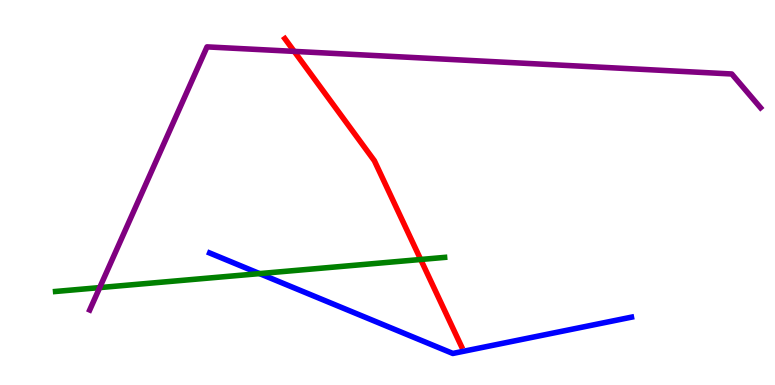[{'lines': ['blue', 'red'], 'intersections': []}, {'lines': ['green', 'red'], 'intersections': [{'x': 5.43, 'y': 3.26}]}, {'lines': ['purple', 'red'], 'intersections': [{'x': 3.8, 'y': 8.67}]}, {'lines': ['blue', 'green'], 'intersections': [{'x': 3.35, 'y': 2.89}]}, {'lines': ['blue', 'purple'], 'intersections': []}, {'lines': ['green', 'purple'], 'intersections': [{'x': 1.29, 'y': 2.53}]}]